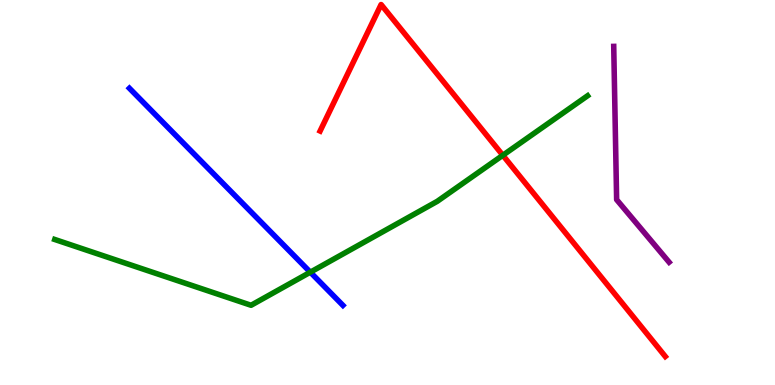[{'lines': ['blue', 'red'], 'intersections': []}, {'lines': ['green', 'red'], 'intersections': [{'x': 6.49, 'y': 5.97}]}, {'lines': ['purple', 'red'], 'intersections': []}, {'lines': ['blue', 'green'], 'intersections': [{'x': 4.0, 'y': 2.93}]}, {'lines': ['blue', 'purple'], 'intersections': []}, {'lines': ['green', 'purple'], 'intersections': []}]